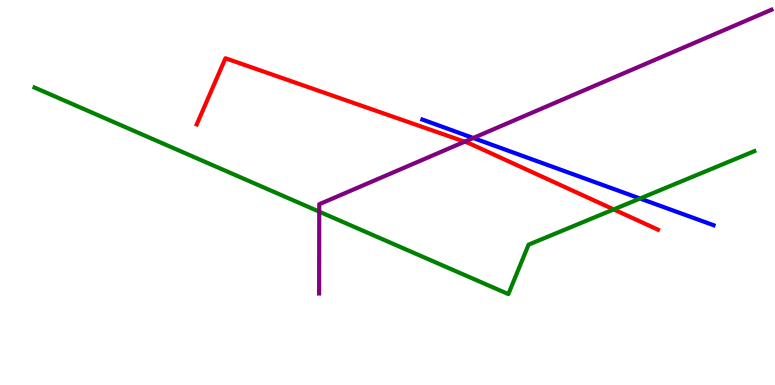[{'lines': ['blue', 'red'], 'intersections': []}, {'lines': ['green', 'red'], 'intersections': [{'x': 7.92, 'y': 4.56}]}, {'lines': ['purple', 'red'], 'intersections': [{'x': 6.0, 'y': 6.32}]}, {'lines': ['blue', 'green'], 'intersections': [{'x': 8.26, 'y': 4.84}]}, {'lines': ['blue', 'purple'], 'intersections': [{'x': 6.11, 'y': 6.42}]}, {'lines': ['green', 'purple'], 'intersections': [{'x': 4.12, 'y': 4.5}]}]